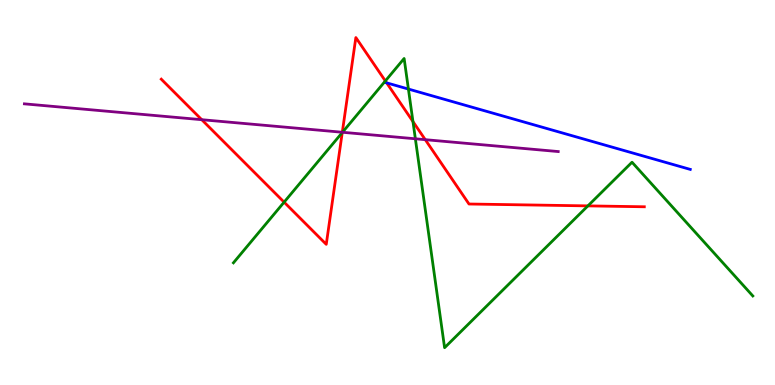[{'lines': ['blue', 'red'], 'intersections': [{'x': 4.99, 'y': 7.85}]}, {'lines': ['green', 'red'], 'intersections': [{'x': 3.67, 'y': 4.75}, {'x': 4.42, 'y': 6.56}, {'x': 4.97, 'y': 7.9}, {'x': 5.33, 'y': 6.84}, {'x': 7.59, 'y': 4.65}]}, {'lines': ['purple', 'red'], 'intersections': [{'x': 2.6, 'y': 6.89}, {'x': 4.42, 'y': 6.56}, {'x': 5.49, 'y': 6.37}]}, {'lines': ['blue', 'green'], 'intersections': [{'x': 5.27, 'y': 7.69}]}, {'lines': ['blue', 'purple'], 'intersections': []}, {'lines': ['green', 'purple'], 'intersections': [{'x': 4.42, 'y': 6.56}, {'x': 5.36, 'y': 6.4}]}]